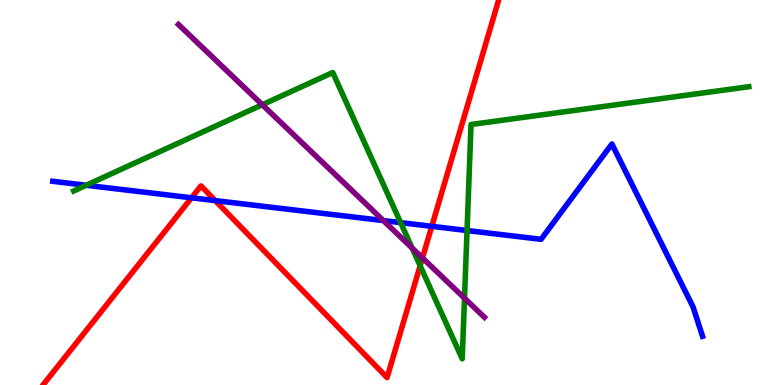[{'lines': ['blue', 'red'], 'intersections': [{'x': 2.47, 'y': 4.86}, {'x': 2.78, 'y': 4.79}, {'x': 5.57, 'y': 4.12}]}, {'lines': ['green', 'red'], 'intersections': [{'x': 5.42, 'y': 3.1}]}, {'lines': ['purple', 'red'], 'intersections': [{'x': 5.45, 'y': 3.3}]}, {'lines': ['blue', 'green'], 'intersections': [{'x': 1.11, 'y': 5.19}, {'x': 5.17, 'y': 4.22}, {'x': 6.03, 'y': 4.01}]}, {'lines': ['blue', 'purple'], 'intersections': [{'x': 4.95, 'y': 4.27}]}, {'lines': ['green', 'purple'], 'intersections': [{'x': 3.38, 'y': 7.28}, {'x': 5.32, 'y': 3.56}, {'x': 5.99, 'y': 2.26}]}]